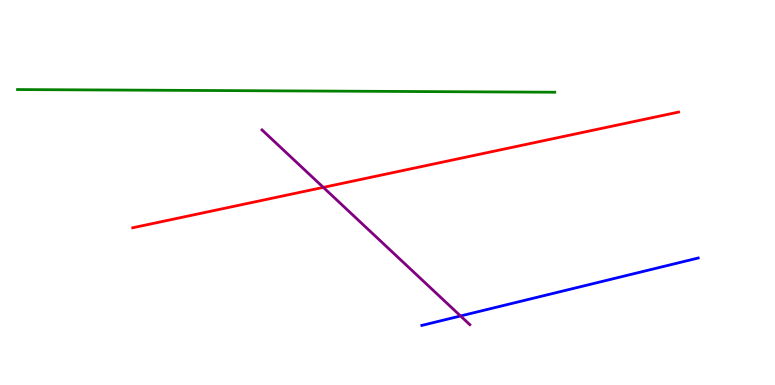[{'lines': ['blue', 'red'], 'intersections': []}, {'lines': ['green', 'red'], 'intersections': []}, {'lines': ['purple', 'red'], 'intersections': [{'x': 4.17, 'y': 5.13}]}, {'lines': ['blue', 'green'], 'intersections': []}, {'lines': ['blue', 'purple'], 'intersections': [{'x': 5.94, 'y': 1.79}]}, {'lines': ['green', 'purple'], 'intersections': []}]